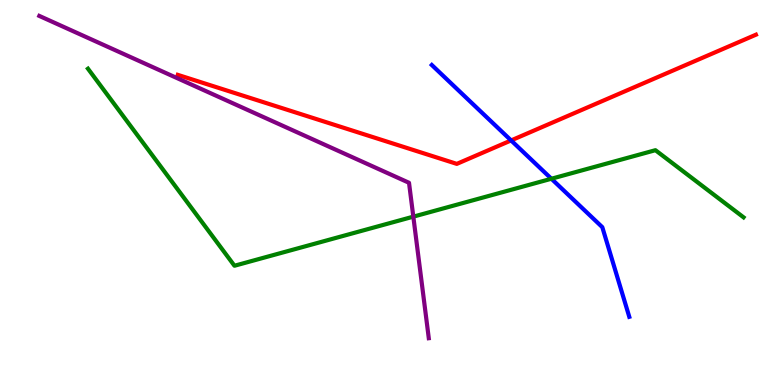[{'lines': ['blue', 'red'], 'intersections': [{'x': 6.59, 'y': 6.35}]}, {'lines': ['green', 'red'], 'intersections': []}, {'lines': ['purple', 'red'], 'intersections': []}, {'lines': ['blue', 'green'], 'intersections': [{'x': 7.11, 'y': 5.36}]}, {'lines': ['blue', 'purple'], 'intersections': []}, {'lines': ['green', 'purple'], 'intersections': [{'x': 5.33, 'y': 4.37}]}]